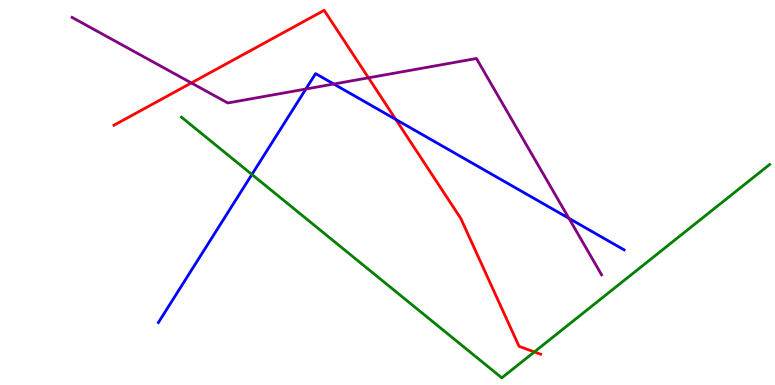[{'lines': ['blue', 'red'], 'intersections': [{'x': 5.11, 'y': 6.9}]}, {'lines': ['green', 'red'], 'intersections': [{'x': 6.89, 'y': 0.859}]}, {'lines': ['purple', 'red'], 'intersections': [{'x': 2.47, 'y': 7.85}, {'x': 4.75, 'y': 7.98}]}, {'lines': ['blue', 'green'], 'intersections': [{'x': 3.25, 'y': 5.47}]}, {'lines': ['blue', 'purple'], 'intersections': [{'x': 3.95, 'y': 7.69}, {'x': 4.31, 'y': 7.82}, {'x': 7.34, 'y': 4.33}]}, {'lines': ['green', 'purple'], 'intersections': []}]